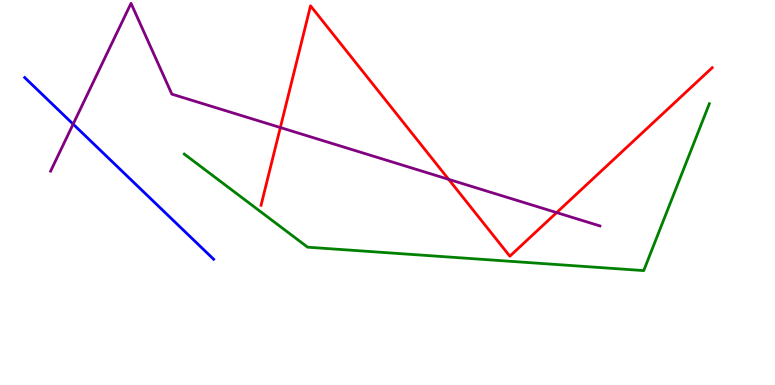[{'lines': ['blue', 'red'], 'intersections': []}, {'lines': ['green', 'red'], 'intersections': []}, {'lines': ['purple', 'red'], 'intersections': [{'x': 3.62, 'y': 6.69}, {'x': 5.79, 'y': 5.34}, {'x': 7.18, 'y': 4.48}]}, {'lines': ['blue', 'green'], 'intersections': []}, {'lines': ['blue', 'purple'], 'intersections': [{'x': 0.944, 'y': 6.78}]}, {'lines': ['green', 'purple'], 'intersections': []}]